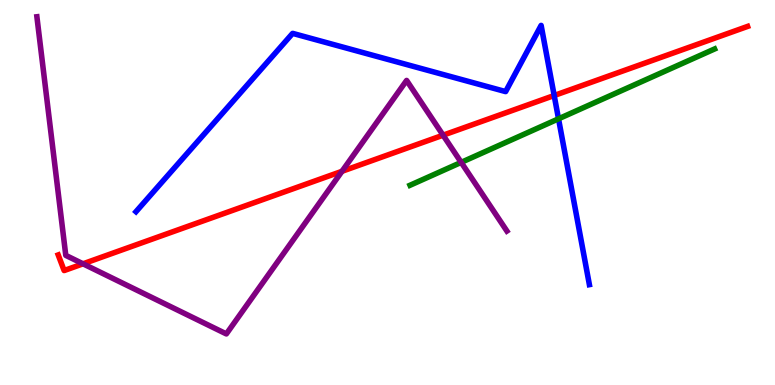[{'lines': ['blue', 'red'], 'intersections': [{'x': 7.15, 'y': 7.52}]}, {'lines': ['green', 'red'], 'intersections': []}, {'lines': ['purple', 'red'], 'intersections': [{'x': 1.07, 'y': 3.15}, {'x': 4.41, 'y': 5.55}, {'x': 5.72, 'y': 6.49}]}, {'lines': ['blue', 'green'], 'intersections': [{'x': 7.21, 'y': 6.91}]}, {'lines': ['blue', 'purple'], 'intersections': []}, {'lines': ['green', 'purple'], 'intersections': [{'x': 5.95, 'y': 5.78}]}]